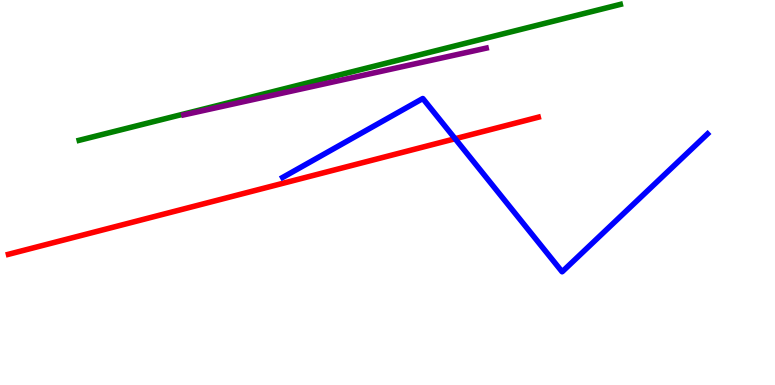[{'lines': ['blue', 'red'], 'intersections': [{'x': 5.87, 'y': 6.4}]}, {'lines': ['green', 'red'], 'intersections': []}, {'lines': ['purple', 'red'], 'intersections': []}, {'lines': ['blue', 'green'], 'intersections': []}, {'lines': ['blue', 'purple'], 'intersections': []}, {'lines': ['green', 'purple'], 'intersections': []}]